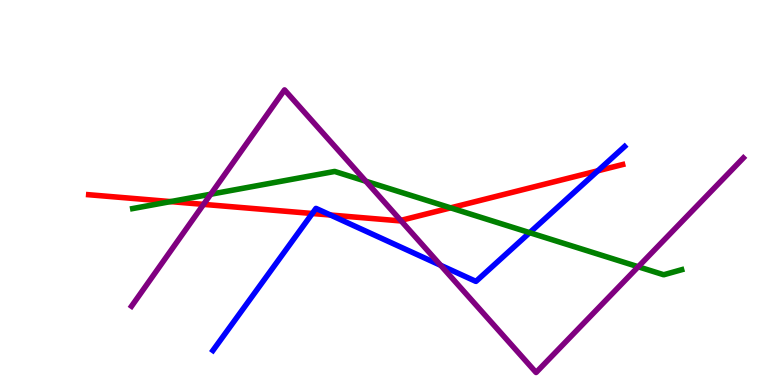[{'lines': ['blue', 'red'], 'intersections': [{'x': 4.03, 'y': 4.45}, {'x': 4.26, 'y': 4.41}, {'x': 7.71, 'y': 5.56}]}, {'lines': ['green', 'red'], 'intersections': [{'x': 2.2, 'y': 4.76}, {'x': 5.81, 'y': 4.6}]}, {'lines': ['purple', 'red'], 'intersections': [{'x': 2.63, 'y': 4.69}, {'x': 5.17, 'y': 4.27}]}, {'lines': ['blue', 'green'], 'intersections': [{'x': 6.83, 'y': 3.96}]}, {'lines': ['blue', 'purple'], 'intersections': [{'x': 5.69, 'y': 3.11}]}, {'lines': ['green', 'purple'], 'intersections': [{'x': 2.72, 'y': 4.96}, {'x': 4.72, 'y': 5.29}, {'x': 8.24, 'y': 3.07}]}]